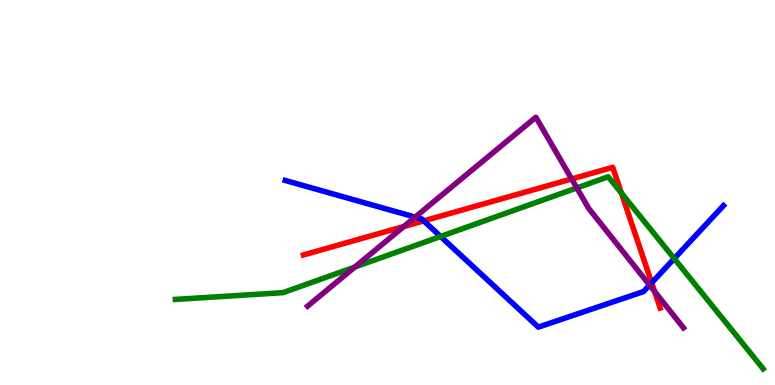[{'lines': ['blue', 'red'], 'intersections': [{'x': 5.47, 'y': 4.26}, {'x': 8.41, 'y': 2.65}]}, {'lines': ['green', 'red'], 'intersections': [{'x': 8.02, 'y': 4.98}]}, {'lines': ['purple', 'red'], 'intersections': [{'x': 5.21, 'y': 4.12}, {'x': 7.38, 'y': 5.35}, {'x': 8.45, 'y': 2.43}]}, {'lines': ['blue', 'green'], 'intersections': [{'x': 5.69, 'y': 3.86}, {'x': 8.7, 'y': 3.28}]}, {'lines': ['blue', 'purple'], 'intersections': [{'x': 5.36, 'y': 4.36}, {'x': 8.38, 'y': 2.59}]}, {'lines': ['green', 'purple'], 'intersections': [{'x': 4.58, 'y': 3.06}, {'x': 7.44, 'y': 5.12}]}]